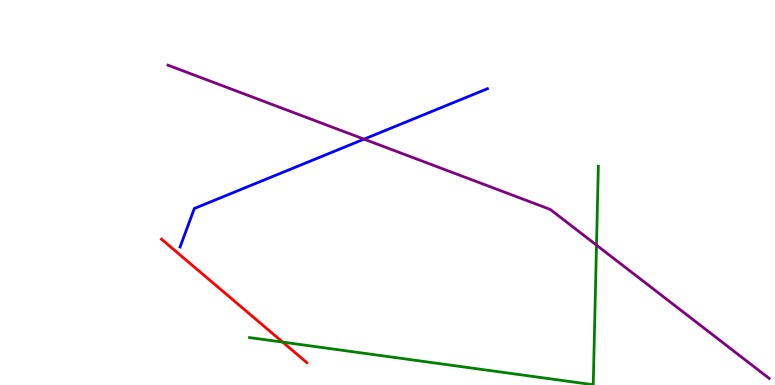[{'lines': ['blue', 'red'], 'intersections': []}, {'lines': ['green', 'red'], 'intersections': [{'x': 3.65, 'y': 1.11}]}, {'lines': ['purple', 'red'], 'intersections': []}, {'lines': ['blue', 'green'], 'intersections': []}, {'lines': ['blue', 'purple'], 'intersections': [{'x': 4.7, 'y': 6.39}]}, {'lines': ['green', 'purple'], 'intersections': [{'x': 7.7, 'y': 3.63}]}]